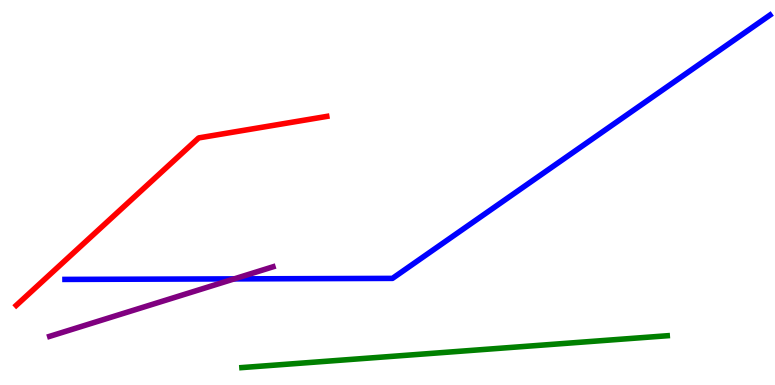[{'lines': ['blue', 'red'], 'intersections': []}, {'lines': ['green', 'red'], 'intersections': []}, {'lines': ['purple', 'red'], 'intersections': []}, {'lines': ['blue', 'green'], 'intersections': []}, {'lines': ['blue', 'purple'], 'intersections': [{'x': 3.02, 'y': 2.76}]}, {'lines': ['green', 'purple'], 'intersections': []}]